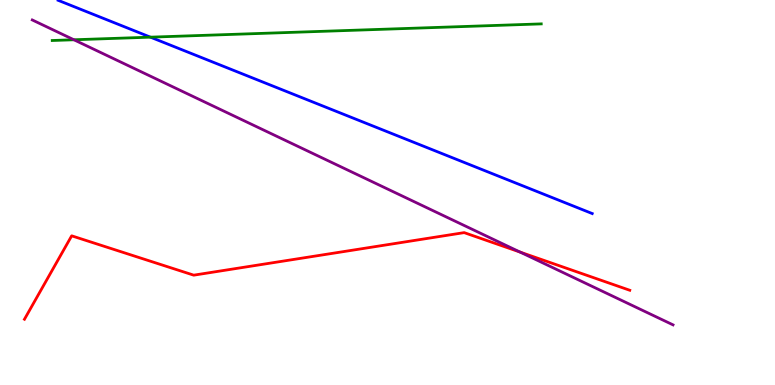[{'lines': ['blue', 'red'], 'intersections': []}, {'lines': ['green', 'red'], 'intersections': []}, {'lines': ['purple', 'red'], 'intersections': [{'x': 6.71, 'y': 3.45}]}, {'lines': ['blue', 'green'], 'intersections': [{'x': 1.94, 'y': 9.03}]}, {'lines': ['blue', 'purple'], 'intersections': []}, {'lines': ['green', 'purple'], 'intersections': [{'x': 0.954, 'y': 8.97}]}]